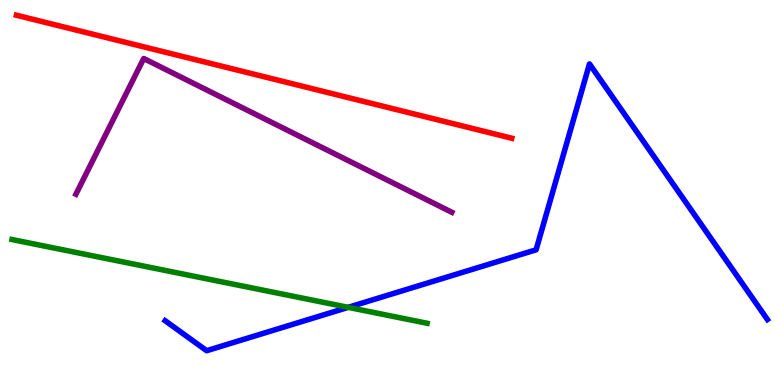[{'lines': ['blue', 'red'], 'intersections': []}, {'lines': ['green', 'red'], 'intersections': []}, {'lines': ['purple', 'red'], 'intersections': []}, {'lines': ['blue', 'green'], 'intersections': [{'x': 4.49, 'y': 2.02}]}, {'lines': ['blue', 'purple'], 'intersections': []}, {'lines': ['green', 'purple'], 'intersections': []}]